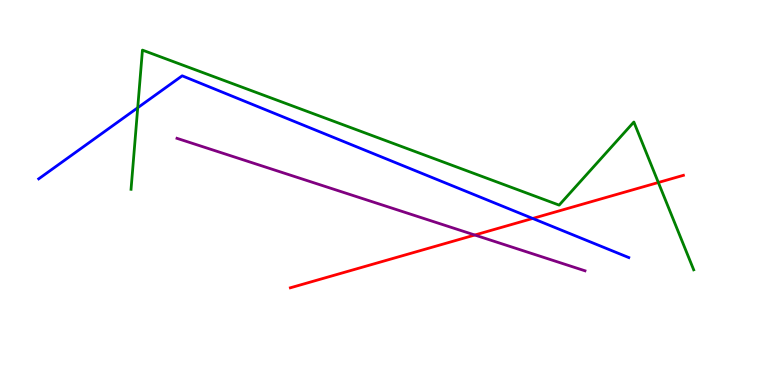[{'lines': ['blue', 'red'], 'intersections': [{'x': 6.87, 'y': 4.33}]}, {'lines': ['green', 'red'], 'intersections': [{'x': 8.49, 'y': 5.26}]}, {'lines': ['purple', 'red'], 'intersections': [{'x': 6.13, 'y': 3.9}]}, {'lines': ['blue', 'green'], 'intersections': [{'x': 1.78, 'y': 7.2}]}, {'lines': ['blue', 'purple'], 'intersections': []}, {'lines': ['green', 'purple'], 'intersections': []}]